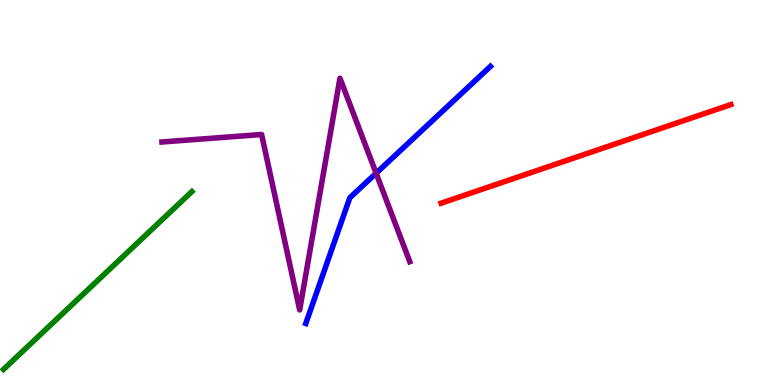[{'lines': ['blue', 'red'], 'intersections': []}, {'lines': ['green', 'red'], 'intersections': []}, {'lines': ['purple', 'red'], 'intersections': []}, {'lines': ['blue', 'green'], 'intersections': []}, {'lines': ['blue', 'purple'], 'intersections': [{'x': 4.85, 'y': 5.5}]}, {'lines': ['green', 'purple'], 'intersections': []}]